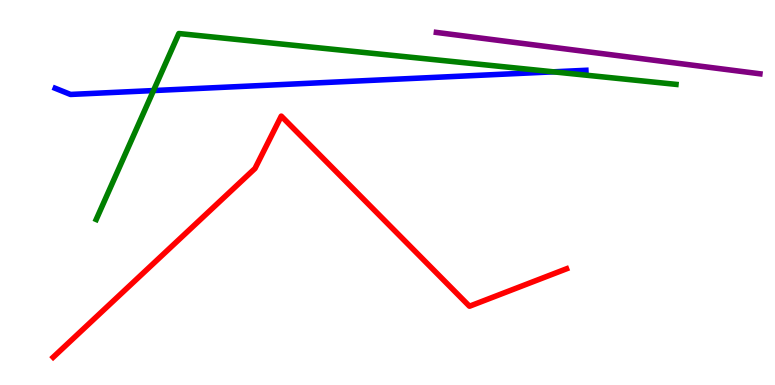[{'lines': ['blue', 'red'], 'intersections': []}, {'lines': ['green', 'red'], 'intersections': []}, {'lines': ['purple', 'red'], 'intersections': []}, {'lines': ['blue', 'green'], 'intersections': [{'x': 1.98, 'y': 7.65}, {'x': 7.14, 'y': 8.13}]}, {'lines': ['blue', 'purple'], 'intersections': []}, {'lines': ['green', 'purple'], 'intersections': []}]